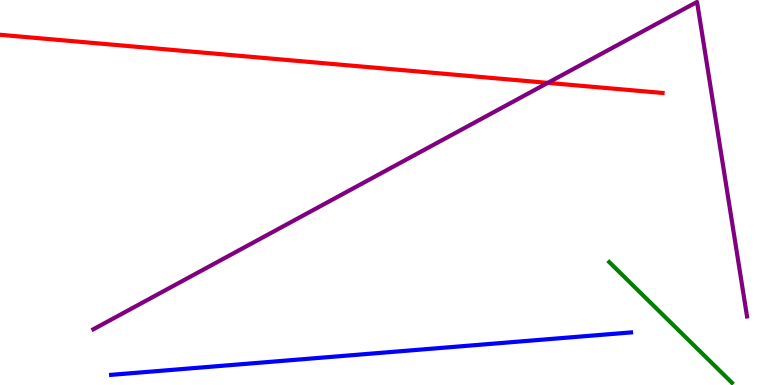[{'lines': ['blue', 'red'], 'intersections': []}, {'lines': ['green', 'red'], 'intersections': []}, {'lines': ['purple', 'red'], 'intersections': [{'x': 7.07, 'y': 7.85}]}, {'lines': ['blue', 'green'], 'intersections': []}, {'lines': ['blue', 'purple'], 'intersections': []}, {'lines': ['green', 'purple'], 'intersections': []}]